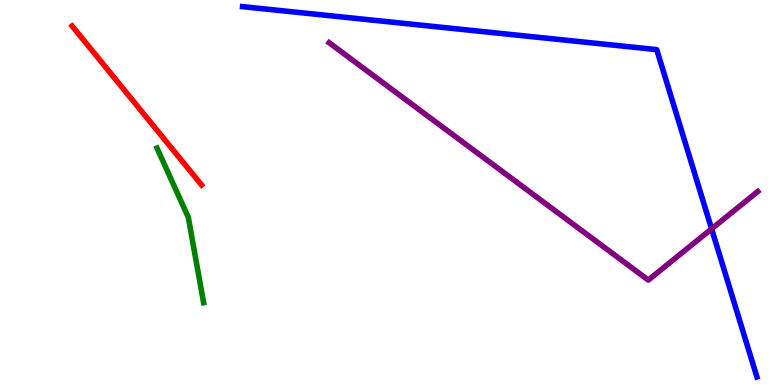[{'lines': ['blue', 'red'], 'intersections': []}, {'lines': ['green', 'red'], 'intersections': []}, {'lines': ['purple', 'red'], 'intersections': []}, {'lines': ['blue', 'green'], 'intersections': []}, {'lines': ['blue', 'purple'], 'intersections': [{'x': 9.18, 'y': 4.06}]}, {'lines': ['green', 'purple'], 'intersections': []}]